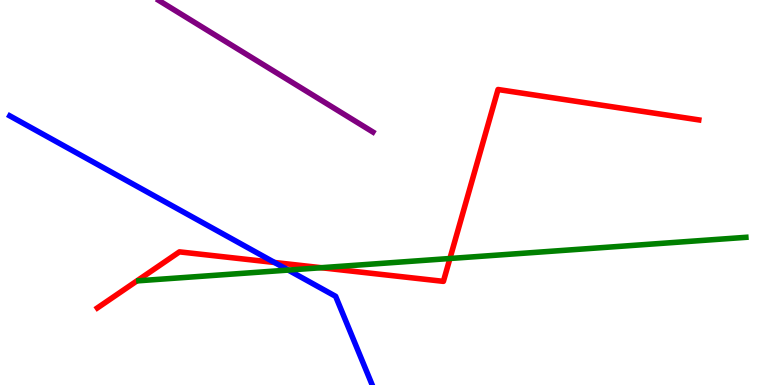[{'lines': ['blue', 'red'], 'intersections': [{'x': 3.54, 'y': 3.18}]}, {'lines': ['green', 'red'], 'intersections': [{'x': 4.15, 'y': 3.05}, {'x': 5.81, 'y': 3.29}]}, {'lines': ['purple', 'red'], 'intersections': []}, {'lines': ['blue', 'green'], 'intersections': [{'x': 3.72, 'y': 2.99}]}, {'lines': ['blue', 'purple'], 'intersections': []}, {'lines': ['green', 'purple'], 'intersections': []}]